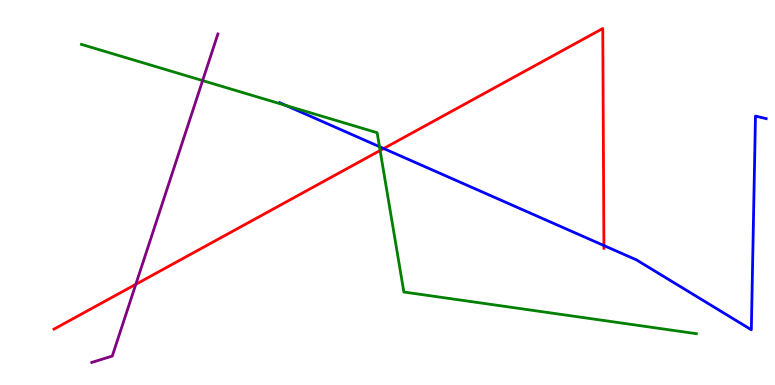[{'lines': ['blue', 'red'], 'intersections': [{'x': 4.95, 'y': 6.14}, {'x': 7.79, 'y': 3.62}]}, {'lines': ['green', 'red'], 'intersections': [{'x': 4.9, 'y': 6.09}]}, {'lines': ['purple', 'red'], 'intersections': [{'x': 1.75, 'y': 2.61}]}, {'lines': ['blue', 'green'], 'intersections': [{'x': 3.69, 'y': 7.26}, {'x': 4.9, 'y': 6.19}]}, {'lines': ['blue', 'purple'], 'intersections': []}, {'lines': ['green', 'purple'], 'intersections': [{'x': 2.61, 'y': 7.91}]}]